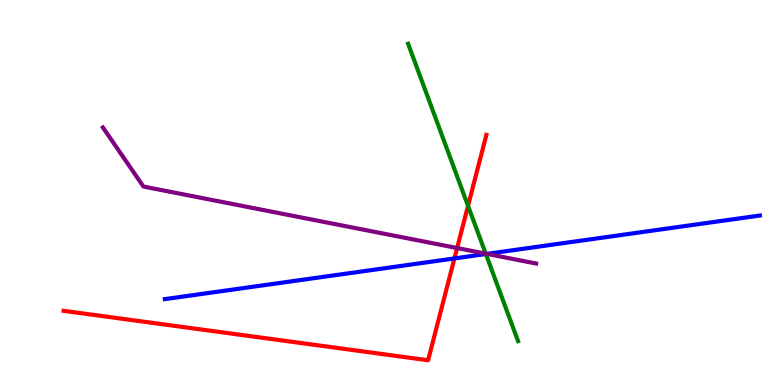[{'lines': ['blue', 'red'], 'intersections': [{'x': 5.86, 'y': 3.29}]}, {'lines': ['green', 'red'], 'intersections': [{'x': 6.04, 'y': 4.65}]}, {'lines': ['purple', 'red'], 'intersections': [{'x': 5.9, 'y': 3.56}]}, {'lines': ['blue', 'green'], 'intersections': [{'x': 6.27, 'y': 3.4}]}, {'lines': ['blue', 'purple'], 'intersections': [{'x': 6.28, 'y': 3.41}]}, {'lines': ['green', 'purple'], 'intersections': [{'x': 6.27, 'y': 3.41}]}]